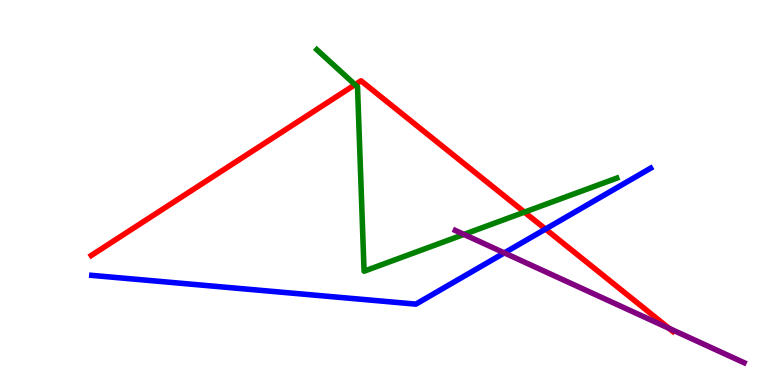[{'lines': ['blue', 'red'], 'intersections': [{'x': 7.04, 'y': 4.05}]}, {'lines': ['green', 'red'], 'intersections': [{'x': 4.58, 'y': 7.8}, {'x': 6.77, 'y': 4.49}]}, {'lines': ['purple', 'red'], 'intersections': [{'x': 8.63, 'y': 1.47}]}, {'lines': ['blue', 'green'], 'intersections': []}, {'lines': ['blue', 'purple'], 'intersections': [{'x': 6.51, 'y': 3.43}]}, {'lines': ['green', 'purple'], 'intersections': [{'x': 5.99, 'y': 3.91}]}]